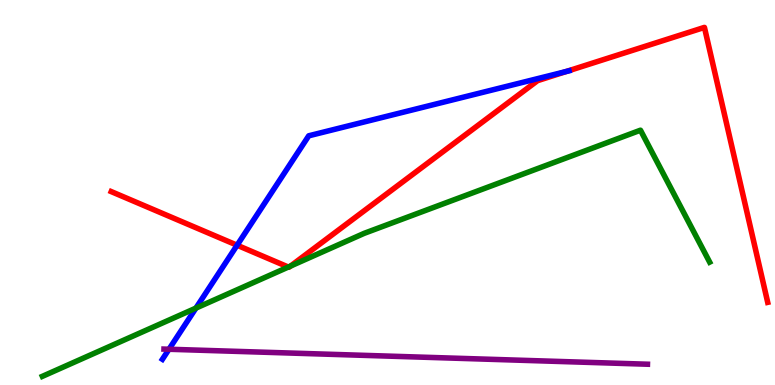[{'lines': ['blue', 'red'], 'intersections': [{'x': 3.06, 'y': 3.63}, {'x': 7.31, 'y': 8.14}]}, {'lines': ['green', 'red'], 'intersections': [{'x': 3.72, 'y': 3.06}, {'x': 3.75, 'y': 3.09}]}, {'lines': ['purple', 'red'], 'intersections': []}, {'lines': ['blue', 'green'], 'intersections': [{'x': 2.53, 'y': 2.0}]}, {'lines': ['blue', 'purple'], 'intersections': [{'x': 2.18, 'y': 0.929}]}, {'lines': ['green', 'purple'], 'intersections': []}]